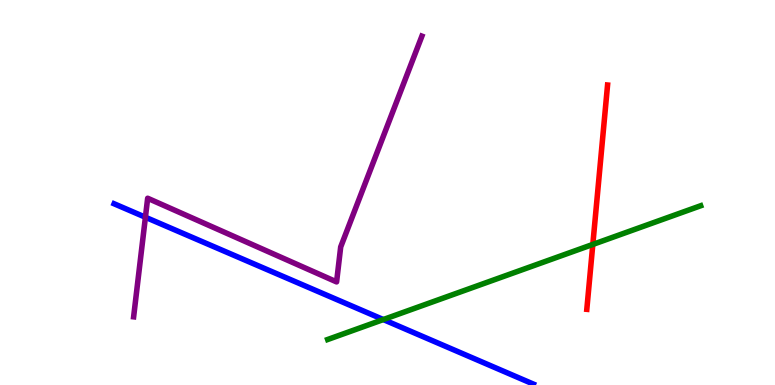[{'lines': ['blue', 'red'], 'intersections': []}, {'lines': ['green', 'red'], 'intersections': [{'x': 7.65, 'y': 3.65}]}, {'lines': ['purple', 'red'], 'intersections': []}, {'lines': ['blue', 'green'], 'intersections': [{'x': 4.95, 'y': 1.7}]}, {'lines': ['blue', 'purple'], 'intersections': [{'x': 1.88, 'y': 4.36}]}, {'lines': ['green', 'purple'], 'intersections': []}]